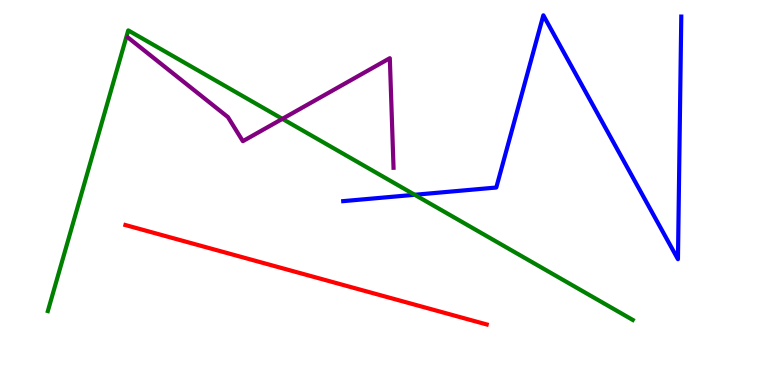[{'lines': ['blue', 'red'], 'intersections': []}, {'lines': ['green', 'red'], 'intersections': []}, {'lines': ['purple', 'red'], 'intersections': []}, {'lines': ['blue', 'green'], 'intersections': [{'x': 5.35, 'y': 4.94}]}, {'lines': ['blue', 'purple'], 'intersections': []}, {'lines': ['green', 'purple'], 'intersections': [{'x': 3.64, 'y': 6.91}]}]